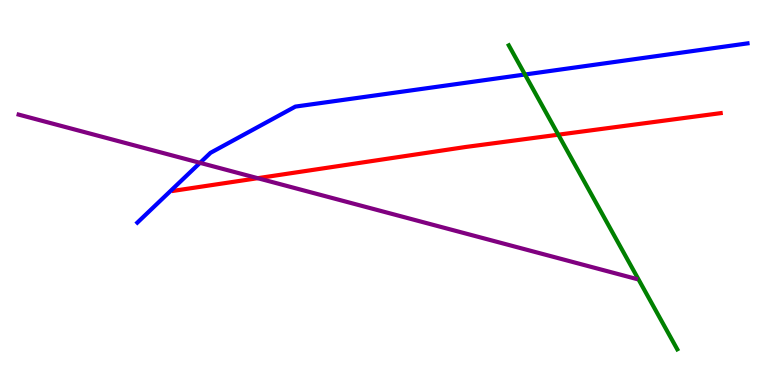[{'lines': ['blue', 'red'], 'intersections': []}, {'lines': ['green', 'red'], 'intersections': [{'x': 7.2, 'y': 6.5}]}, {'lines': ['purple', 'red'], 'intersections': [{'x': 3.33, 'y': 5.37}]}, {'lines': ['blue', 'green'], 'intersections': [{'x': 6.77, 'y': 8.06}]}, {'lines': ['blue', 'purple'], 'intersections': [{'x': 2.58, 'y': 5.77}]}, {'lines': ['green', 'purple'], 'intersections': []}]